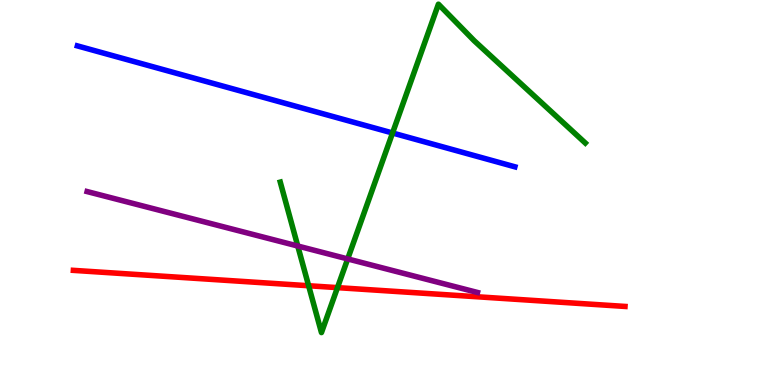[{'lines': ['blue', 'red'], 'intersections': []}, {'lines': ['green', 'red'], 'intersections': [{'x': 3.98, 'y': 2.58}, {'x': 4.35, 'y': 2.53}]}, {'lines': ['purple', 'red'], 'intersections': []}, {'lines': ['blue', 'green'], 'intersections': [{'x': 5.07, 'y': 6.55}]}, {'lines': ['blue', 'purple'], 'intersections': []}, {'lines': ['green', 'purple'], 'intersections': [{'x': 3.84, 'y': 3.61}, {'x': 4.49, 'y': 3.27}]}]